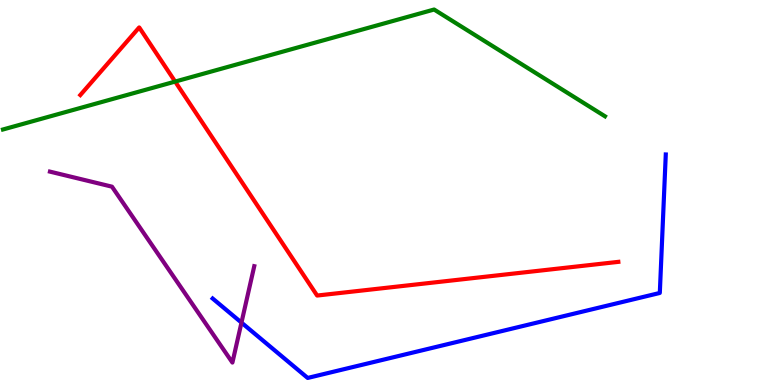[{'lines': ['blue', 'red'], 'intersections': []}, {'lines': ['green', 'red'], 'intersections': [{'x': 2.26, 'y': 7.88}]}, {'lines': ['purple', 'red'], 'intersections': []}, {'lines': ['blue', 'green'], 'intersections': []}, {'lines': ['blue', 'purple'], 'intersections': [{'x': 3.12, 'y': 1.62}]}, {'lines': ['green', 'purple'], 'intersections': []}]